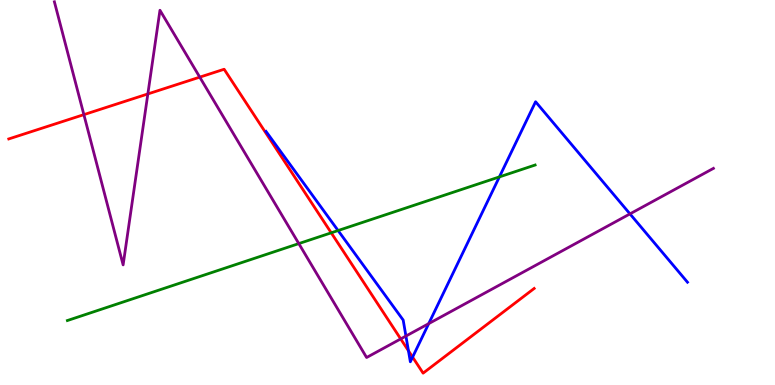[{'lines': ['blue', 'red'], 'intersections': [{'x': 5.27, 'y': 0.889}, {'x': 5.32, 'y': 0.725}]}, {'lines': ['green', 'red'], 'intersections': [{'x': 4.27, 'y': 3.95}]}, {'lines': ['purple', 'red'], 'intersections': [{'x': 1.08, 'y': 7.02}, {'x': 1.91, 'y': 7.56}, {'x': 2.58, 'y': 8.0}, {'x': 5.17, 'y': 1.2}]}, {'lines': ['blue', 'green'], 'intersections': [{'x': 4.36, 'y': 4.01}, {'x': 6.44, 'y': 5.4}]}, {'lines': ['blue', 'purple'], 'intersections': [{'x': 5.24, 'y': 1.27}, {'x': 5.53, 'y': 1.59}, {'x': 8.13, 'y': 4.44}]}, {'lines': ['green', 'purple'], 'intersections': [{'x': 3.86, 'y': 3.67}]}]